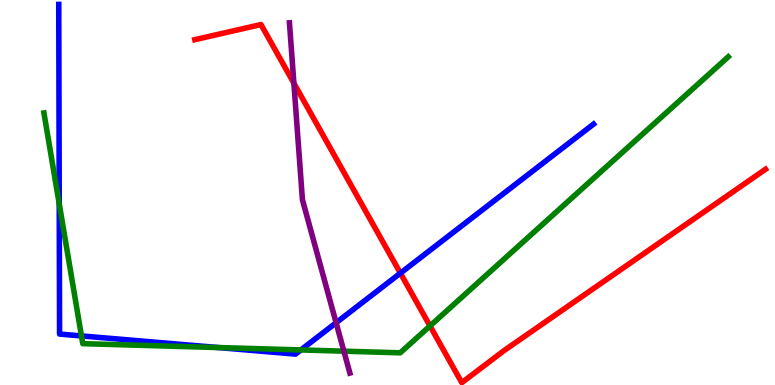[{'lines': ['blue', 'red'], 'intersections': [{'x': 5.17, 'y': 2.91}]}, {'lines': ['green', 'red'], 'intersections': [{'x': 5.55, 'y': 1.53}]}, {'lines': ['purple', 'red'], 'intersections': [{'x': 3.79, 'y': 7.84}]}, {'lines': ['blue', 'green'], 'intersections': [{'x': 0.764, 'y': 4.7}, {'x': 1.05, 'y': 1.27}, {'x': 2.82, 'y': 0.973}, {'x': 3.88, 'y': 0.911}]}, {'lines': ['blue', 'purple'], 'intersections': [{'x': 4.34, 'y': 1.62}]}, {'lines': ['green', 'purple'], 'intersections': [{'x': 4.44, 'y': 0.879}]}]